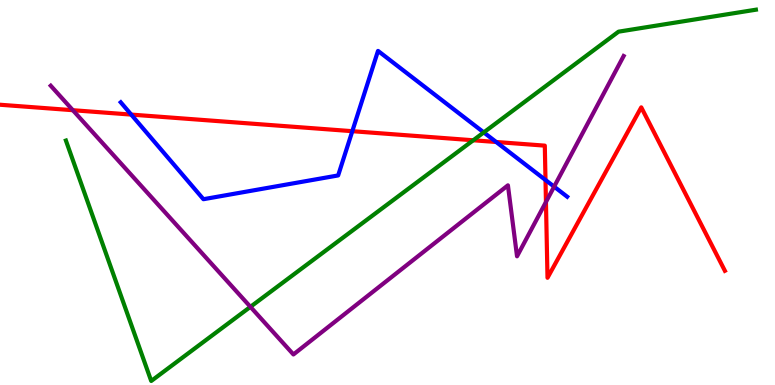[{'lines': ['blue', 'red'], 'intersections': [{'x': 1.69, 'y': 7.02}, {'x': 4.55, 'y': 6.59}, {'x': 6.4, 'y': 6.31}, {'x': 7.04, 'y': 5.32}]}, {'lines': ['green', 'red'], 'intersections': [{'x': 6.11, 'y': 6.36}]}, {'lines': ['purple', 'red'], 'intersections': [{'x': 0.94, 'y': 7.14}, {'x': 7.04, 'y': 4.75}]}, {'lines': ['blue', 'green'], 'intersections': [{'x': 6.24, 'y': 6.56}]}, {'lines': ['blue', 'purple'], 'intersections': [{'x': 7.15, 'y': 5.15}]}, {'lines': ['green', 'purple'], 'intersections': [{'x': 3.23, 'y': 2.03}]}]